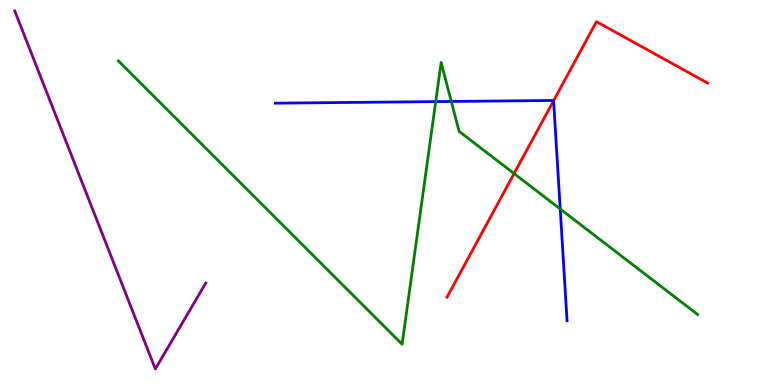[{'lines': ['blue', 'red'], 'intersections': [{'x': 7.14, 'y': 7.38}]}, {'lines': ['green', 'red'], 'intersections': [{'x': 6.63, 'y': 5.49}]}, {'lines': ['purple', 'red'], 'intersections': []}, {'lines': ['blue', 'green'], 'intersections': [{'x': 5.62, 'y': 7.36}, {'x': 5.82, 'y': 7.36}, {'x': 7.23, 'y': 4.57}]}, {'lines': ['blue', 'purple'], 'intersections': []}, {'lines': ['green', 'purple'], 'intersections': []}]